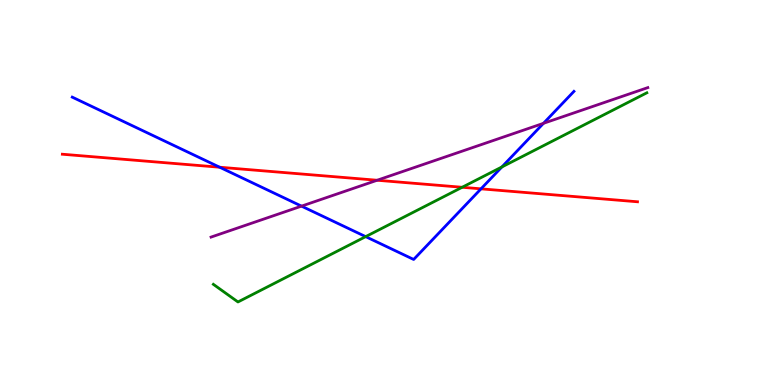[{'lines': ['blue', 'red'], 'intersections': [{'x': 2.83, 'y': 5.66}, {'x': 6.21, 'y': 5.1}]}, {'lines': ['green', 'red'], 'intersections': [{'x': 5.96, 'y': 5.14}]}, {'lines': ['purple', 'red'], 'intersections': [{'x': 4.87, 'y': 5.32}]}, {'lines': ['blue', 'green'], 'intersections': [{'x': 4.72, 'y': 3.85}, {'x': 6.48, 'y': 5.66}]}, {'lines': ['blue', 'purple'], 'intersections': [{'x': 3.89, 'y': 4.65}, {'x': 7.01, 'y': 6.8}]}, {'lines': ['green', 'purple'], 'intersections': []}]